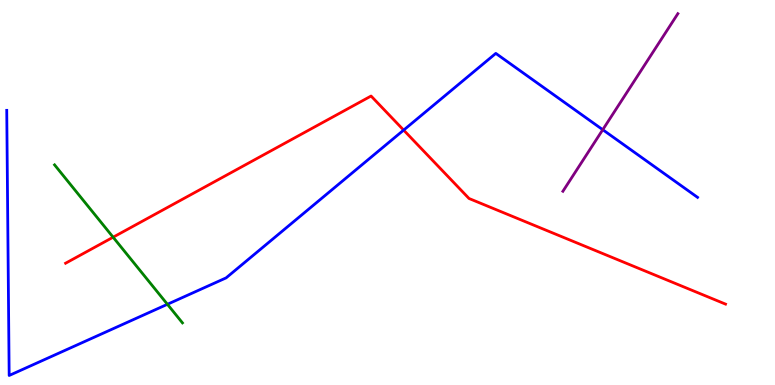[{'lines': ['blue', 'red'], 'intersections': [{'x': 5.21, 'y': 6.62}]}, {'lines': ['green', 'red'], 'intersections': [{'x': 1.46, 'y': 3.84}]}, {'lines': ['purple', 'red'], 'intersections': []}, {'lines': ['blue', 'green'], 'intersections': [{'x': 2.16, 'y': 2.1}]}, {'lines': ['blue', 'purple'], 'intersections': [{'x': 7.78, 'y': 6.63}]}, {'lines': ['green', 'purple'], 'intersections': []}]